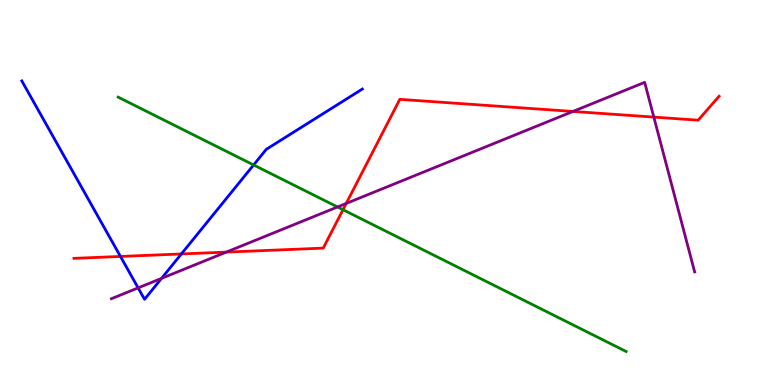[{'lines': ['blue', 'red'], 'intersections': [{'x': 1.55, 'y': 3.34}, {'x': 2.34, 'y': 3.4}]}, {'lines': ['green', 'red'], 'intersections': [{'x': 4.43, 'y': 4.55}]}, {'lines': ['purple', 'red'], 'intersections': [{'x': 2.92, 'y': 3.45}, {'x': 4.47, 'y': 4.72}, {'x': 7.39, 'y': 7.11}, {'x': 8.44, 'y': 6.96}]}, {'lines': ['blue', 'green'], 'intersections': [{'x': 3.27, 'y': 5.72}]}, {'lines': ['blue', 'purple'], 'intersections': [{'x': 1.78, 'y': 2.52}, {'x': 2.08, 'y': 2.77}]}, {'lines': ['green', 'purple'], 'intersections': [{'x': 4.36, 'y': 4.62}]}]